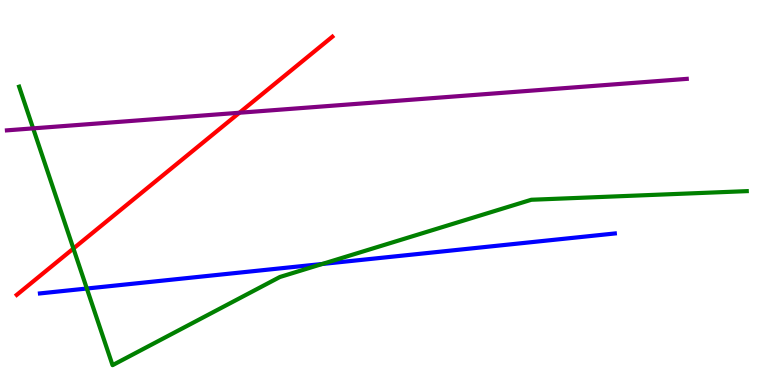[{'lines': ['blue', 'red'], 'intersections': []}, {'lines': ['green', 'red'], 'intersections': [{'x': 0.947, 'y': 3.55}]}, {'lines': ['purple', 'red'], 'intersections': [{'x': 3.09, 'y': 7.07}]}, {'lines': ['blue', 'green'], 'intersections': [{'x': 1.12, 'y': 2.51}, {'x': 4.16, 'y': 3.14}]}, {'lines': ['blue', 'purple'], 'intersections': []}, {'lines': ['green', 'purple'], 'intersections': [{'x': 0.427, 'y': 6.67}]}]